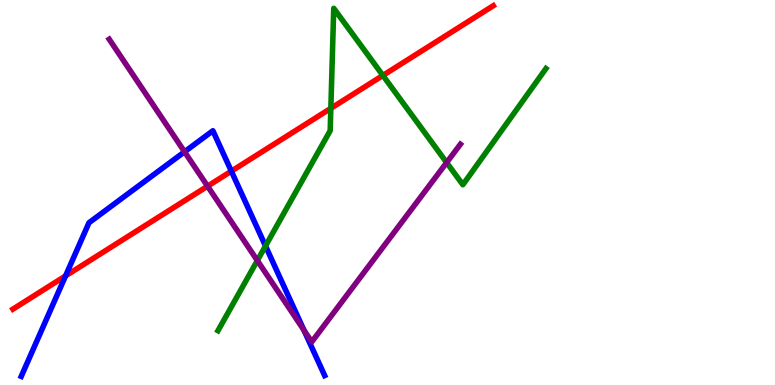[{'lines': ['blue', 'red'], 'intersections': [{'x': 0.846, 'y': 2.83}, {'x': 2.99, 'y': 5.55}]}, {'lines': ['green', 'red'], 'intersections': [{'x': 4.27, 'y': 7.19}, {'x': 4.94, 'y': 8.04}]}, {'lines': ['purple', 'red'], 'intersections': [{'x': 2.68, 'y': 5.16}]}, {'lines': ['blue', 'green'], 'intersections': [{'x': 3.43, 'y': 3.61}]}, {'lines': ['blue', 'purple'], 'intersections': [{'x': 2.38, 'y': 6.06}, {'x': 3.92, 'y': 1.42}]}, {'lines': ['green', 'purple'], 'intersections': [{'x': 3.32, 'y': 3.23}, {'x': 5.76, 'y': 5.78}]}]